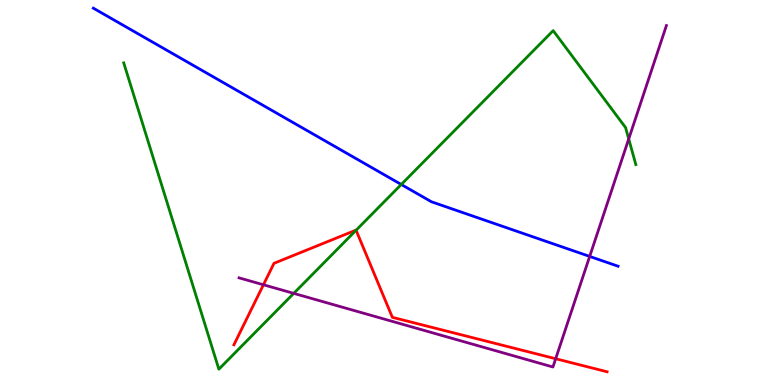[{'lines': ['blue', 'red'], 'intersections': []}, {'lines': ['green', 'red'], 'intersections': [{'x': 4.59, 'y': 4.02}]}, {'lines': ['purple', 'red'], 'intersections': [{'x': 3.4, 'y': 2.6}, {'x': 7.17, 'y': 0.682}]}, {'lines': ['blue', 'green'], 'intersections': [{'x': 5.18, 'y': 5.21}]}, {'lines': ['blue', 'purple'], 'intersections': [{'x': 7.61, 'y': 3.34}]}, {'lines': ['green', 'purple'], 'intersections': [{'x': 3.79, 'y': 2.38}, {'x': 8.11, 'y': 6.39}]}]